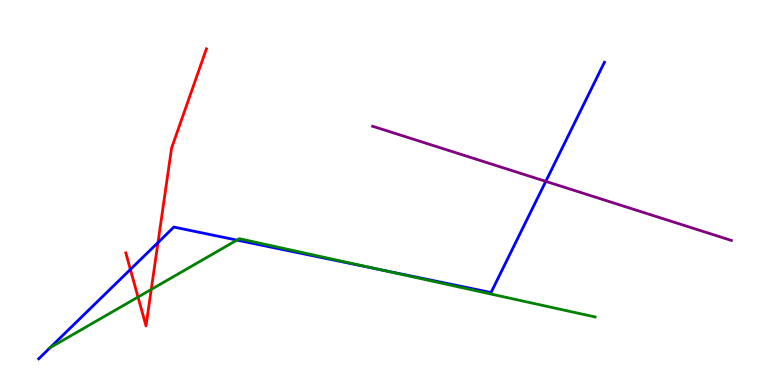[{'lines': ['blue', 'red'], 'intersections': [{'x': 1.68, 'y': 3.0}, {'x': 2.04, 'y': 3.7}]}, {'lines': ['green', 'red'], 'intersections': [{'x': 1.78, 'y': 2.28}, {'x': 1.95, 'y': 2.48}]}, {'lines': ['purple', 'red'], 'intersections': []}, {'lines': ['blue', 'green'], 'intersections': [{'x': 0.647, 'y': 0.97}, {'x': 3.06, 'y': 3.76}, {'x': 4.89, 'y': 3.0}]}, {'lines': ['blue', 'purple'], 'intersections': [{'x': 7.04, 'y': 5.29}]}, {'lines': ['green', 'purple'], 'intersections': []}]